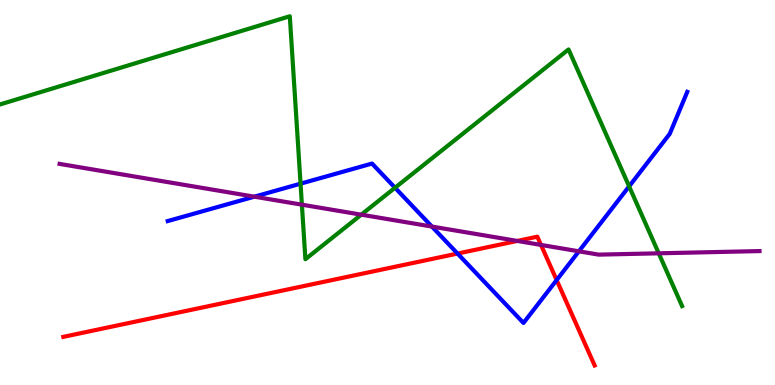[{'lines': ['blue', 'red'], 'intersections': [{'x': 5.9, 'y': 3.41}, {'x': 7.18, 'y': 2.73}]}, {'lines': ['green', 'red'], 'intersections': []}, {'lines': ['purple', 'red'], 'intersections': [{'x': 6.67, 'y': 3.74}, {'x': 6.98, 'y': 3.64}]}, {'lines': ['blue', 'green'], 'intersections': [{'x': 3.88, 'y': 5.23}, {'x': 5.1, 'y': 5.12}, {'x': 8.12, 'y': 5.16}]}, {'lines': ['blue', 'purple'], 'intersections': [{'x': 3.28, 'y': 4.89}, {'x': 5.57, 'y': 4.12}, {'x': 7.47, 'y': 3.47}]}, {'lines': ['green', 'purple'], 'intersections': [{'x': 3.9, 'y': 4.68}, {'x': 4.66, 'y': 4.42}, {'x': 8.5, 'y': 3.42}]}]